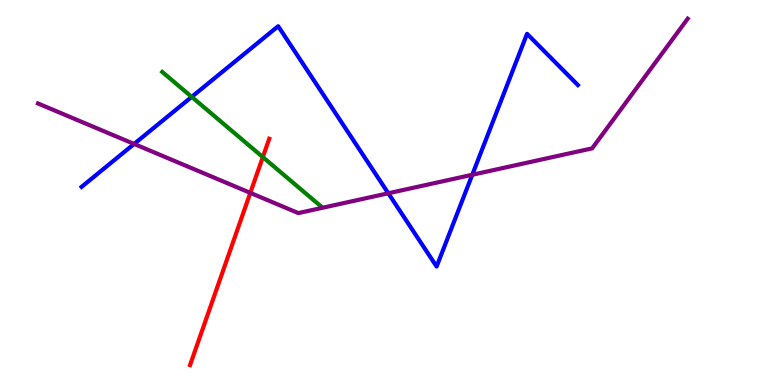[{'lines': ['blue', 'red'], 'intersections': []}, {'lines': ['green', 'red'], 'intersections': [{'x': 3.39, 'y': 5.92}]}, {'lines': ['purple', 'red'], 'intersections': [{'x': 3.23, 'y': 4.99}]}, {'lines': ['blue', 'green'], 'intersections': [{'x': 2.47, 'y': 7.48}]}, {'lines': ['blue', 'purple'], 'intersections': [{'x': 1.73, 'y': 6.26}, {'x': 5.01, 'y': 4.98}, {'x': 6.09, 'y': 5.46}]}, {'lines': ['green', 'purple'], 'intersections': []}]